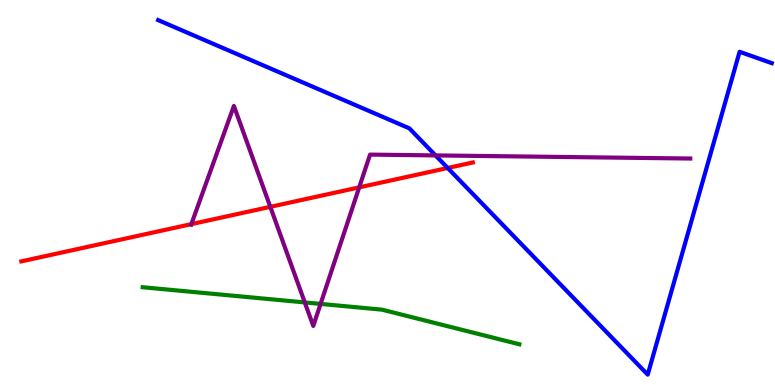[{'lines': ['blue', 'red'], 'intersections': [{'x': 5.78, 'y': 5.64}]}, {'lines': ['green', 'red'], 'intersections': []}, {'lines': ['purple', 'red'], 'intersections': [{'x': 2.47, 'y': 4.18}, {'x': 3.49, 'y': 4.63}, {'x': 4.63, 'y': 5.13}]}, {'lines': ['blue', 'green'], 'intersections': []}, {'lines': ['blue', 'purple'], 'intersections': [{'x': 5.62, 'y': 5.96}]}, {'lines': ['green', 'purple'], 'intersections': [{'x': 3.93, 'y': 2.14}, {'x': 4.14, 'y': 2.11}]}]